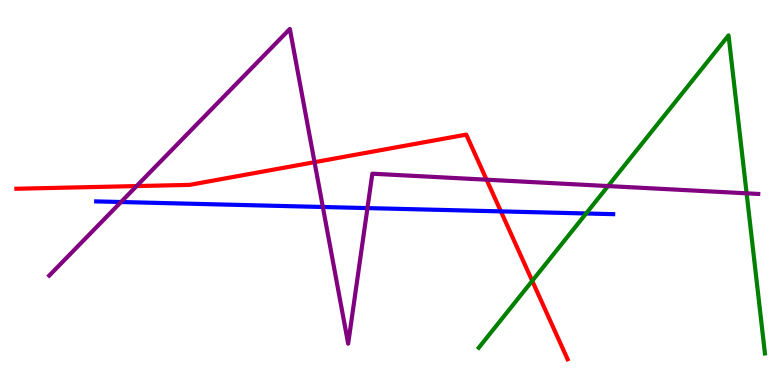[{'lines': ['blue', 'red'], 'intersections': [{'x': 6.46, 'y': 4.51}]}, {'lines': ['green', 'red'], 'intersections': [{'x': 6.87, 'y': 2.7}]}, {'lines': ['purple', 'red'], 'intersections': [{'x': 1.76, 'y': 5.17}, {'x': 4.06, 'y': 5.79}, {'x': 6.28, 'y': 5.33}]}, {'lines': ['blue', 'green'], 'intersections': [{'x': 7.56, 'y': 4.45}]}, {'lines': ['blue', 'purple'], 'intersections': [{'x': 1.56, 'y': 4.75}, {'x': 4.17, 'y': 4.62}, {'x': 4.74, 'y': 4.59}]}, {'lines': ['green', 'purple'], 'intersections': [{'x': 7.85, 'y': 5.17}, {'x': 9.63, 'y': 4.98}]}]